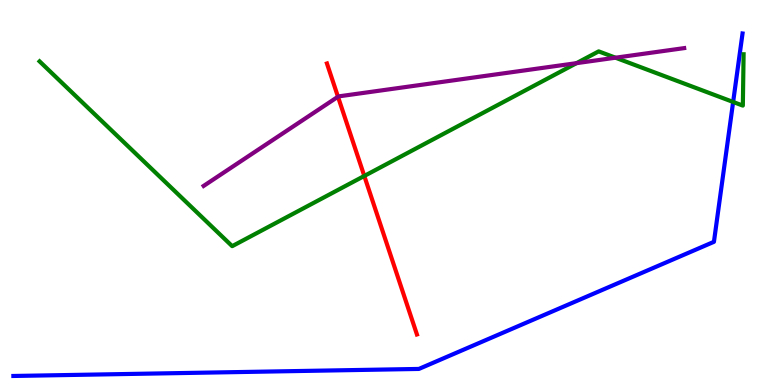[{'lines': ['blue', 'red'], 'intersections': []}, {'lines': ['green', 'red'], 'intersections': [{'x': 4.7, 'y': 5.43}]}, {'lines': ['purple', 'red'], 'intersections': [{'x': 4.36, 'y': 7.49}]}, {'lines': ['blue', 'green'], 'intersections': [{'x': 9.46, 'y': 7.35}]}, {'lines': ['blue', 'purple'], 'intersections': []}, {'lines': ['green', 'purple'], 'intersections': [{'x': 7.44, 'y': 8.36}, {'x': 7.94, 'y': 8.5}]}]